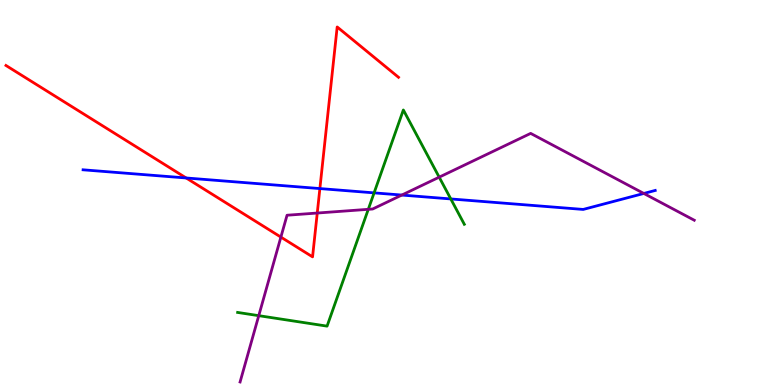[{'lines': ['blue', 'red'], 'intersections': [{'x': 2.4, 'y': 5.38}, {'x': 4.13, 'y': 5.1}]}, {'lines': ['green', 'red'], 'intersections': []}, {'lines': ['purple', 'red'], 'intersections': [{'x': 3.62, 'y': 3.84}, {'x': 4.09, 'y': 4.47}]}, {'lines': ['blue', 'green'], 'intersections': [{'x': 4.83, 'y': 4.99}, {'x': 5.82, 'y': 4.83}]}, {'lines': ['blue', 'purple'], 'intersections': [{'x': 5.18, 'y': 4.93}, {'x': 8.31, 'y': 4.98}]}, {'lines': ['green', 'purple'], 'intersections': [{'x': 3.34, 'y': 1.8}, {'x': 4.75, 'y': 4.56}, {'x': 5.67, 'y': 5.4}]}]